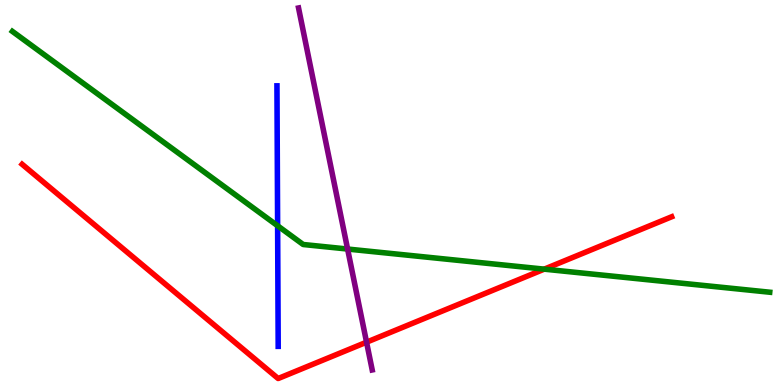[{'lines': ['blue', 'red'], 'intersections': []}, {'lines': ['green', 'red'], 'intersections': [{'x': 7.02, 'y': 3.01}]}, {'lines': ['purple', 'red'], 'intersections': [{'x': 4.73, 'y': 1.11}]}, {'lines': ['blue', 'green'], 'intersections': [{'x': 3.58, 'y': 4.14}]}, {'lines': ['blue', 'purple'], 'intersections': []}, {'lines': ['green', 'purple'], 'intersections': [{'x': 4.49, 'y': 3.53}]}]